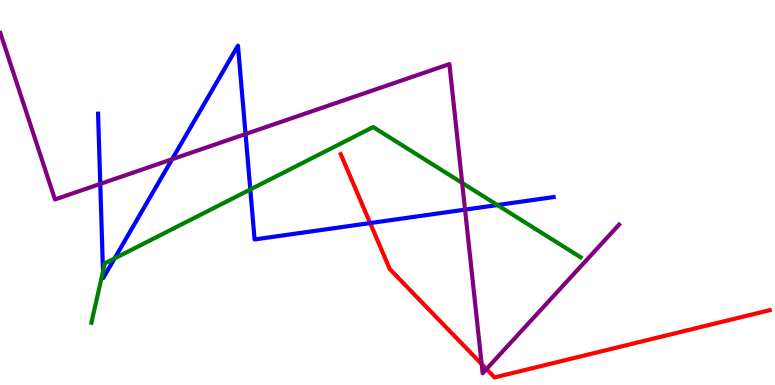[{'lines': ['blue', 'red'], 'intersections': [{'x': 4.78, 'y': 4.21}]}, {'lines': ['green', 'red'], 'intersections': []}, {'lines': ['purple', 'red'], 'intersections': [{'x': 6.21, 'y': 0.544}, {'x': 6.28, 'y': 0.414}]}, {'lines': ['blue', 'green'], 'intersections': [{'x': 1.33, 'y': 2.95}, {'x': 1.48, 'y': 3.29}, {'x': 3.23, 'y': 5.08}, {'x': 6.42, 'y': 4.67}]}, {'lines': ['blue', 'purple'], 'intersections': [{'x': 1.29, 'y': 5.22}, {'x': 2.22, 'y': 5.86}, {'x': 3.17, 'y': 6.52}, {'x': 6.0, 'y': 4.56}]}, {'lines': ['green', 'purple'], 'intersections': [{'x': 5.96, 'y': 5.25}]}]